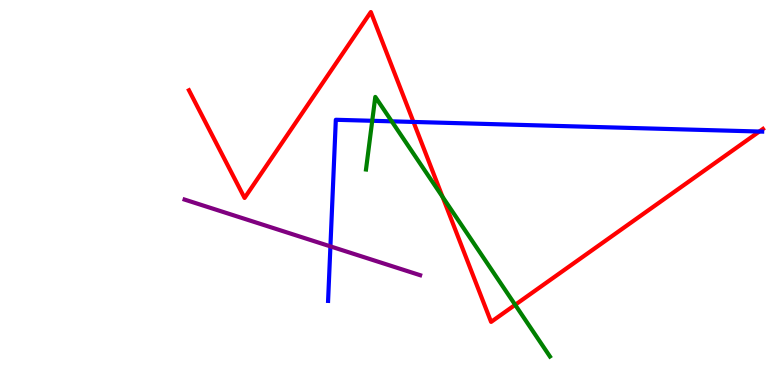[{'lines': ['blue', 'red'], 'intersections': [{'x': 5.34, 'y': 6.83}, {'x': 9.8, 'y': 6.58}]}, {'lines': ['green', 'red'], 'intersections': [{'x': 5.71, 'y': 4.89}, {'x': 6.65, 'y': 2.08}]}, {'lines': ['purple', 'red'], 'intersections': []}, {'lines': ['blue', 'green'], 'intersections': [{'x': 4.8, 'y': 6.86}, {'x': 5.05, 'y': 6.85}]}, {'lines': ['blue', 'purple'], 'intersections': [{'x': 4.26, 'y': 3.6}]}, {'lines': ['green', 'purple'], 'intersections': []}]